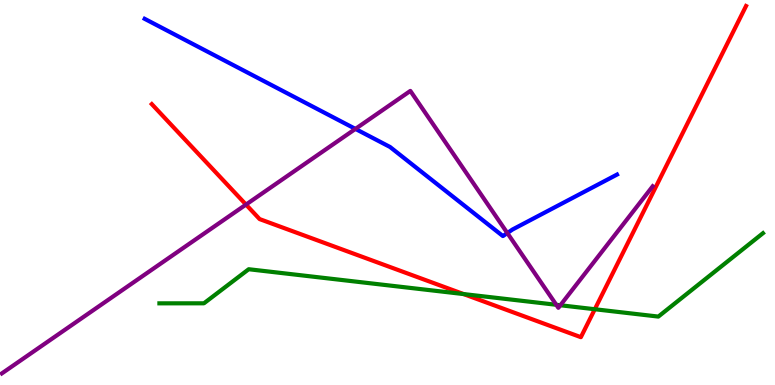[{'lines': ['blue', 'red'], 'intersections': []}, {'lines': ['green', 'red'], 'intersections': [{'x': 5.98, 'y': 2.36}, {'x': 7.67, 'y': 1.97}]}, {'lines': ['purple', 'red'], 'intersections': [{'x': 3.17, 'y': 4.69}]}, {'lines': ['blue', 'green'], 'intersections': []}, {'lines': ['blue', 'purple'], 'intersections': [{'x': 4.59, 'y': 6.65}, {'x': 6.55, 'y': 3.95}]}, {'lines': ['green', 'purple'], 'intersections': [{'x': 7.18, 'y': 2.08}, {'x': 7.23, 'y': 2.07}]}]